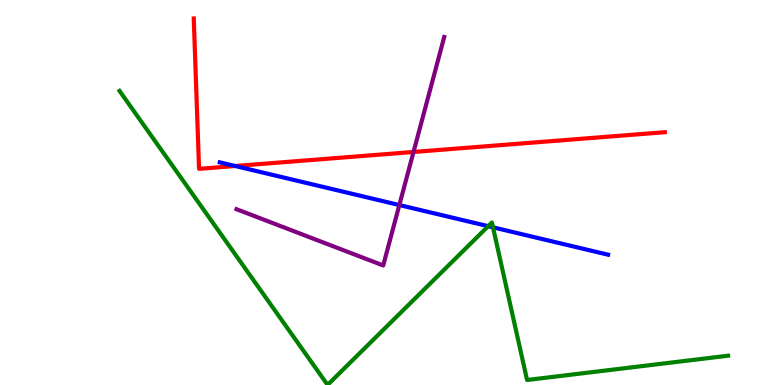[{'lines': ['blue', 'red'], 'intersections': [{'x': 3.03, 'y': 5.69}]}, {'lines': ['green', 'red'], 'intersections': []}, {'lines': ['purple', 'red'], 'intersections': [{'x': 5.34, 'y': 6.05}]}, {'lines': ['blue', 'green'], 'intersections': [{'x': 6.3, 'y': 4.13}, {'x': 6.36, 'y': 4.1}]}, {'lines': ['blue', 'purple'], 'intersections': [{'x': 5.15, 'y': 4.67}]}, {'lines': ['green', 'purple'], 'intersections': []}]